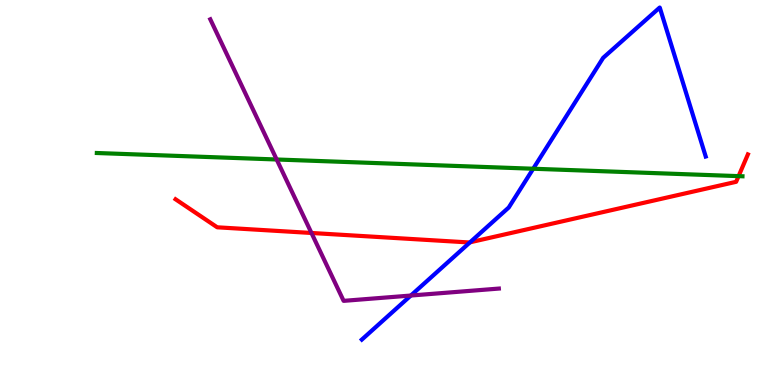[{'lines': ['blue', 'red'], 'intersections': [{'x': 6.07, 'y': 3.71}]}, {'lines': ['green', 'red'], 'intersections': [{'x': 9.53, 'y': 5.43}]}, {'lines': ['purple', 'red'], 'intersections': [{'x': 4.02, 'y': 3.95}]}, {'lines': ['blue', 'green'], 'intersections': [{'x': 6.88, 'y': 5.62}]}, {'lines': ['blue', 'purple'], 'intersections': [{'x': 5.3, 'y': 2.32}]}, {'lines': ['green', 'purple'], 'intersections': [{'x': 3.57, 'y': 5.86}]}]